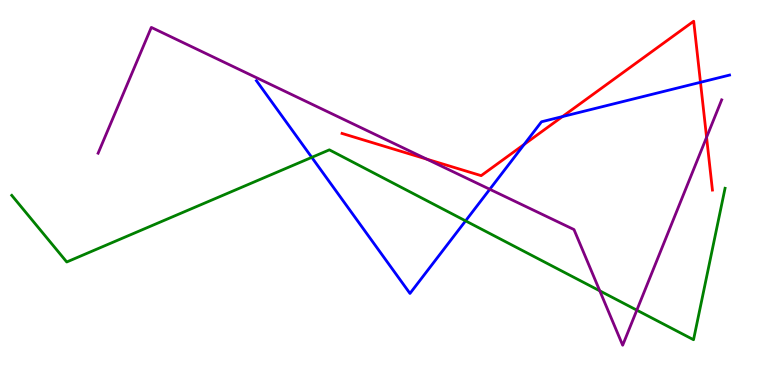[{'lines': ['blue', 'red'], 'intersections': [{'x': 6.76, 'y': 6.25}, {'x': 7.26, 'y': 6.97}, {'x': 9.04, 'y': 7.86}]}, {'lines': ['green', 'red'], 'intersections': []}, {'lines': ['purple', 'red'], 'intersections': [{'x': 5.51, 'y': 5.87}, {'x': 9.12, 'y': 6.43}]}, {'lines': ['blue', 'green'], 'intersections': [{'x': 4.02, 'y': 5.91}, {'x': 6.01, 'y': 4.26}]}, {'lines': ['blue', 'purple'], 'intersections': [{'x': 6.32, 'y': 5.08}]}, {'lines': ['green', 'purple'], 'intersections': [{'x': 7.74, 'y': 2.45}, {'x': 8.22, 'y': 1.94}]}]